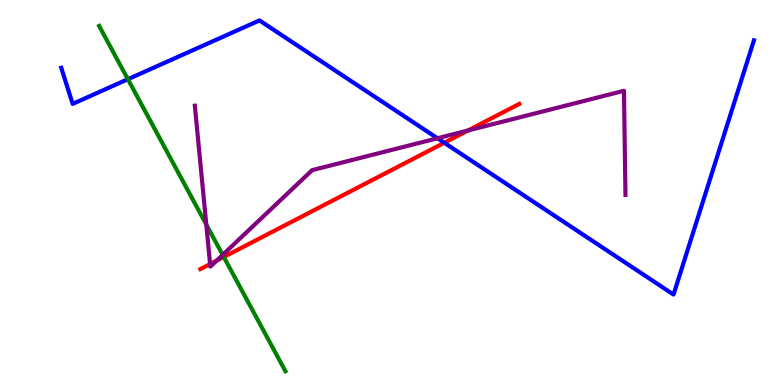[{'lines': ['blue', 'red'], 'intersections': [{'x': 5.73, 'y': 6.29}]}, {'lines': ['green', 'red'], 'intersections': [{'x': 2.89, 'y': 3.33}]}, {'lines': ['purple', 'red'], 'intersections': [{'x': 2.71, 'y': 3.14}, {'x': 2.79, 'y': 3.23}, {'x': 6.04, 'y': 6.61}]}, {'lines': ['blue', 'green'], 'intersections': [{'x': 1.65, 'y': 7.94}]}, {'lines': ['blue', 'purple'], 'intersections': [{'x': 5.64, 'y': 6.41}]}, {'lines': ['green', 'purple'], 'intersections': [{'x': 2.66, 'y': 4.17}, {'x': 2.87, 'y': 3.38}]}]